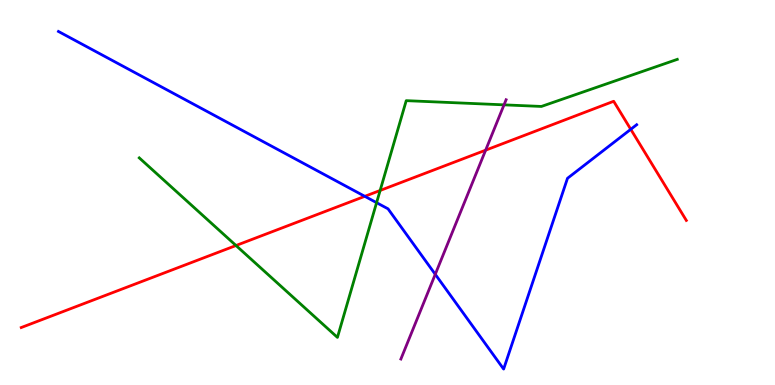[{'lines': ['blue', 'red'], 'intersections': [{'x': 4.71, 'y': 4.9}, {'x': 8.14, 'y': 6.64}]}, {'lines': ['green', 'red'], 'intersections': [{'x': 3.05, 'y': 3.62}, {'x': 4.9, 'y': 5.05}]}, {'lines': ['purple', 'red'], 'intersections': [{'x': 6.27, 'y': 6.1}]}, {'lines': ['blue', 'green'], 'intersections': [{'x': 4.86, 'y': 4.74}]}, {'lines': ['blue', 'purple'], 'intersections': [{'x': 5.62, 'y': 2.88}]}, {'lines': ['green', 'purple'], 'intersections': [{'x': 6.5, 'y': 7.28}]}]